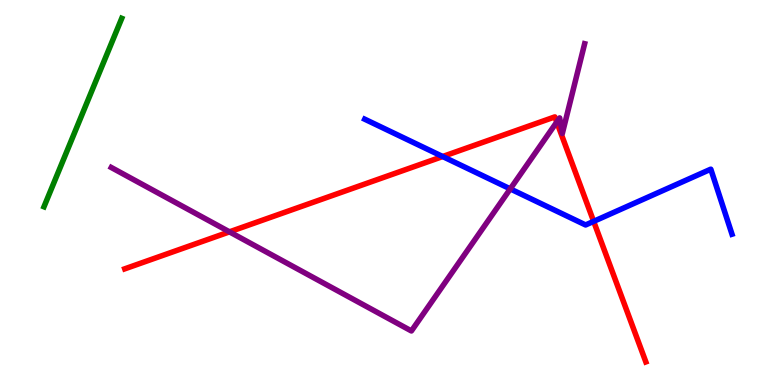[{'lines': ['blue', 'red'], 'intersections': [{'x': 5.71, 'y': 5.93}, {'x': 7.66, 'y': 4.25}]}, {'lines': ['green', 'red'], 'intersections': []}, {'lines': ['purple', 'red'], 'intersections': [{'x': 2.96, 'y': 3.98}, {'x': 7.18, 'y': 6.83}]}, {'lines': ['blue', 'green'], 'intersections': []}, {'lines': ['blue', 'purple'], 'intersections': [{'x': 6.58, 'y': 5.09}]}, {'lines': ['green', 'purple'], 'intersections': []}]